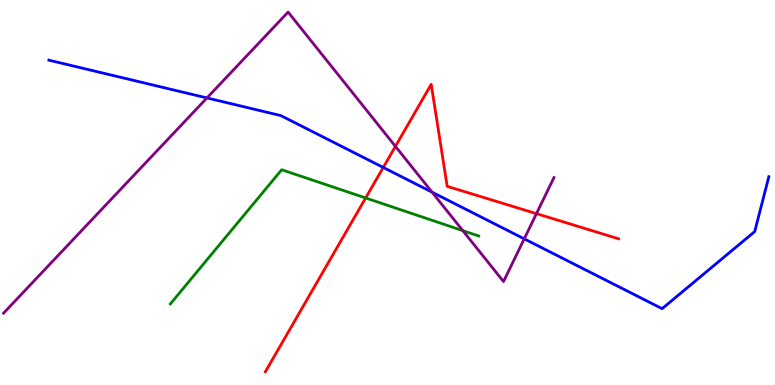[{'lines': ['blue', 'red'], 'intersections': [{'x': 4.95, 'y': 5.65}]}, {'lines': ['green', 'red'], 'intersections': [{'x': 4.72, 'y': 4.86}]}, {'lines': ['purple', 'red'], 'intersections': [{'x': 5.1, 'y': 6.2}, {'x': 6.92, 'y': 4.45}]}, {'lines': ['blue', 'green'], 'intersections': []}, {'lines': ['blue', 'purple'], 'intersections': [{'x': 2.67, 'y': 7.46}, {'x': 5.58, 'y': 5.01}, {'x': 6.76, 'y': 3.8}]}, {'lines': ['green', 'purple'], 'intersections': [{'x': 5.97, 'y': 4.01}]}]